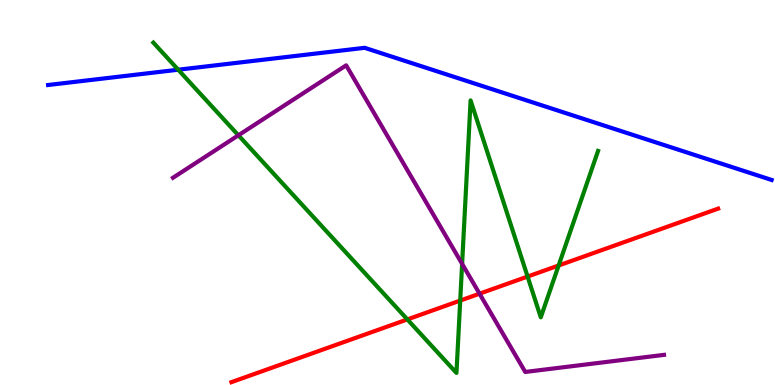[{'lines': ['blue', 'red'], 'intersections': []}, {'lines': ['green', 'red'], 'intersections': [{'x': 5.26, 'y': 1.7}, {'x': 5.94, 'y': 2.19}, {'x': 6.81, 'y': 2.82}, {'x': 7.21, 'y': 3.1}]}, {'lines': ['purple', 'red'], 'intersections': [{'x': 6.19, 'y': 2.37}]}, {'lines': ['blue', 'green'], 'intersections': [{'x': 2.3, 'y': 8.19}]}, {'lines': ['blue', 'purple'], 'intersections': []}, {'lines': ['green', 'purple'], 'intersections': [{'x': 3.08, 'y': 6.49}, {'x': 5.96, 'y': 3.15}]}]